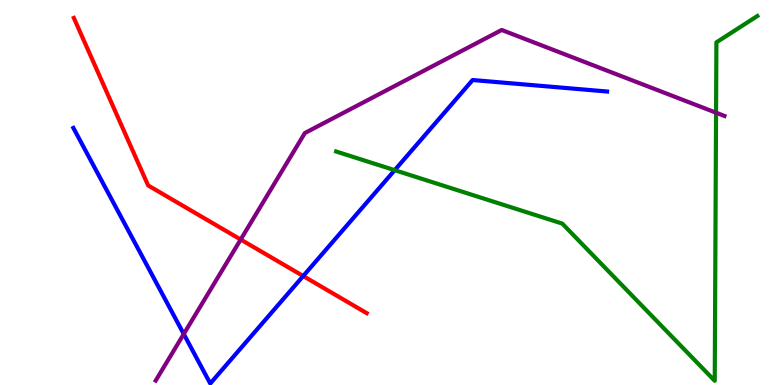[{'lines': ['blue', 'red'], 'intersections': [{'x': 3.91, 'y': 2.83}]}, {'lines': ['green', 'red'], 'intersections': []}, {'lines': ['purple', 'red'], 'intersections': [{'x': 3.11, 'y': 3.78}]}, {'lines': ['blue', 'green'], 'intersections': [{'x': 5.09, 'y': 5.58}]}, {'lines': ['blue', 'purple'], 'intersections': [{'x': 2.37, 'y': 1.32}]}, {'lines': ['green', 'purple'], 'intersections': [{'x': 9.24, 'y': 7.07}]}]